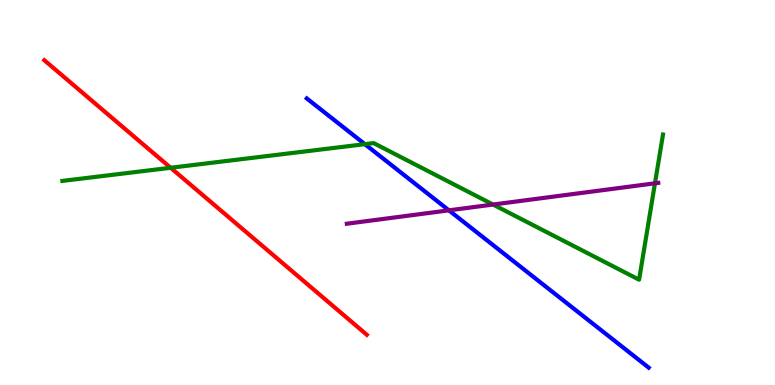[{'lines': ['blue', 'red'], 'intersections': []}, {'lines': ['green', 'red'], 'intersections': [{'x': 2.2, 'y': 5.64}]}, {'lines': ['purple', 'red'], 'intersections': []}, {'lines': ['blue', 'green'], 'intersections': [{'x': 4.71, 'y': 6.26}]}, {'lines': ['blue', 'purple'], 'intersections': [{'x': 5.79, 'y': 4.54}]}, {'lines': ['green', 'purple'], 'intersections': [{'x': 6.36, 'y': 4.69}, {'x': 8.45, 'y': 5.24}]}]